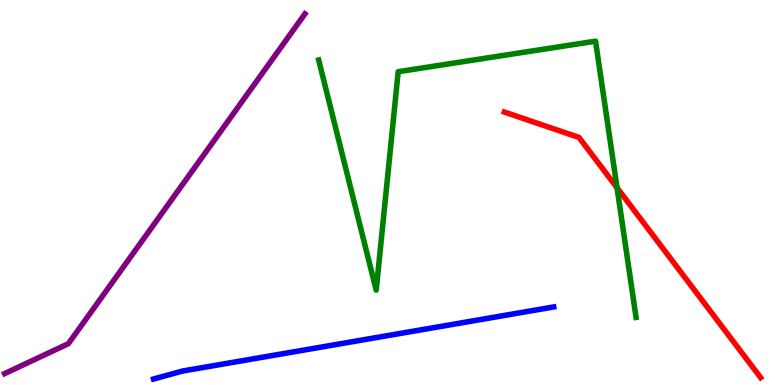[{'lines': ['blue', 'red'], 'intersections': []}, {'lines': ['green', 'red'], 'intersections': [{'x': 7.96, 'y': 5.12}]}, {'lines': ['purple', 'red'], 'intersections': []}, {'lines': ['blue', 'green'], 'intersections': []}, {'lines': ['blue', 'purple'], 'intersections': []}, {'lines': ['green', 'purple'], 'intersections': []}]